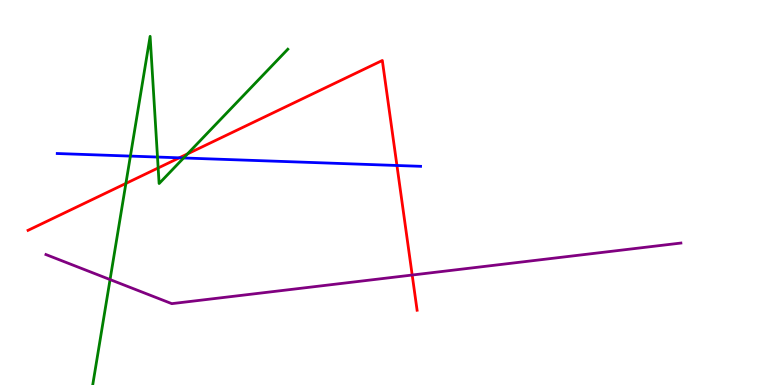[{'lines': ['blue', 'red'], 'intersections': [{'x': 2.31, 'y': 5.9}, {'x': 5.12, 'y': 5.7}]}, {'lines': ['green', 'red'], 'intersections': [{'x': 1.62, 'y': 5.24}, {'x': 2.04, 'y': 5.64}, {'x': 2.42, 'y': 6.0}]}, {'lines': ['purple', 'red'], 'intersections': [{'x': 5.32, 'y': 2.86}]}, {'lines': ['blue', 'green'], 'intersections': [{'x': 1.68, 'y': 5.95}, {'x': 2.03, 'y': 5.92}, {'x': 2.37, 'y': 5.9}]}, {'lines': ['blue', 'purple'], 'intersections': []}, {'lines': ['green', 'purple'], 'intersections': [{'x': 1.42, 'y': 2.74}]}]